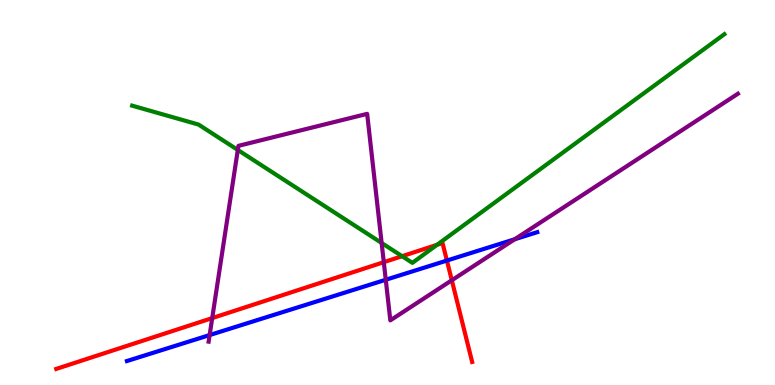[{'lines': ['blue', 'red'], 'intersections': [{'x': 5.77, 'y': 3.23}]}, {'lines': ['green', 'red'], 'intersections': [{'x': 5.19, 'y': 3.35}, {'x': 5.64, 'y': 3.64}]}, {'lines': ['purple', 'red'], 'intersections': [{'x': 2.74, 'y': 1.74}, {'x': 4.95, 'y': 3.19}, {'x': 5.83, 'y': 2.72}]}, {'lines': ['blue', 'green'], 'intersections': []}, {'lines': ['blue', 'purple'], 'intersections': [{'x': 2.7, 'y': 1.3}, {'x': 4.98, 'y': 2.73}, {'x': 6.64, 'y': 3.79}]}, {'lines': ['green', 'purple'], 'intersections': [{'x': 3.07, 'y': 6.11}, {'x': 4.92, 'y': 3.69}]}]